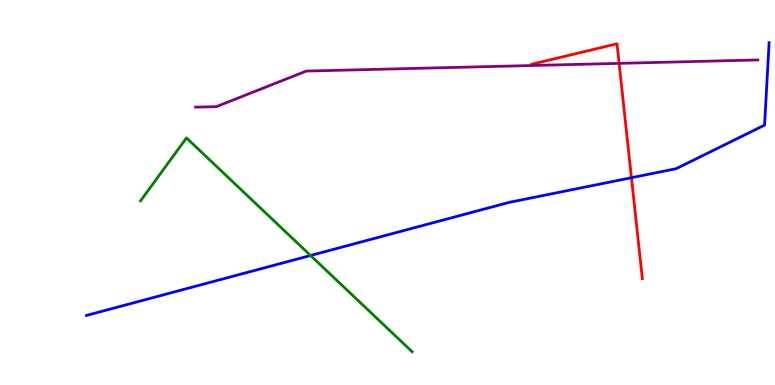[{'lines': ['blue', 'red'], 'intersections': [{'x': 8.15, 'y': 5.38}]}, {'lines': ['green', 'red'], 'intersections': []}, {'lines': ['purple', 'red'], 'intersections': [{'x': 7.99, 'y': 8.35}]}, {'lines': ['blue', 'green'], 'intersections': [{'x': 4.01, 'y': 3.36}]}, {'lines': ['blue', 'purple'], 'intersections': []}, {'lines': ['green', 'purple'], 'intersections': []}]